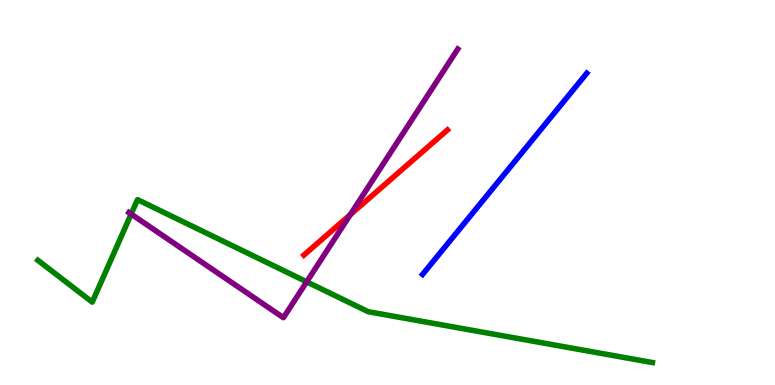[{'lines': ['blue', 'red'], 'intersections': []}, {'lines': ['green', 'red'], 'intersections': []}, {'lines': ['purple', 'red'], 'intersections': [{'x': 4.52, 'y': 4.42}]}, {'lines': ['blue', 'green'], 'intersections': []}, {'lines': ['blue', 'purple'], 'intersections': []}, {'lines': ['green', 'purple'], 'intersections': [{'x': 1.69, 'y': 4.44}, {'x': 3.96, 'y': 2.68}]}]